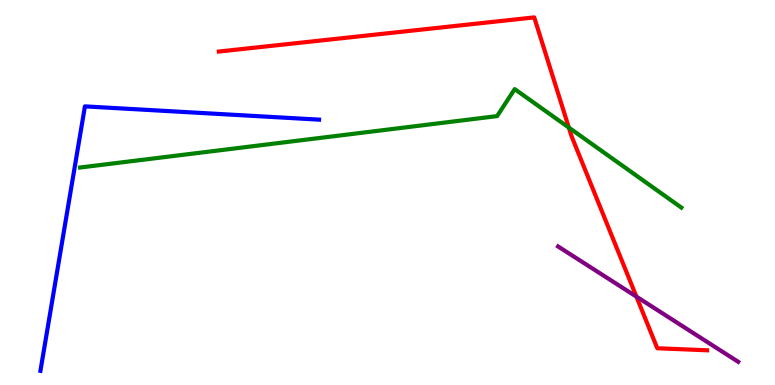[{'lines': ['blue', 'red'], 'intersections': []}, {'lines': ['green', 'red'], 'intersections': [{'x': 7.34, 'y': 6.69}]}, {'lines': ['purple', 'red'], 'intersections': [{'x': 8.21, 'y': 2.3}]}, {'lines': ['blue', 'green'], 'intersections': []}, {'lines': ['blue', 'purple'], 'intersections': []}, {'lines': ['green', 'purple'], 'intersections': []}]